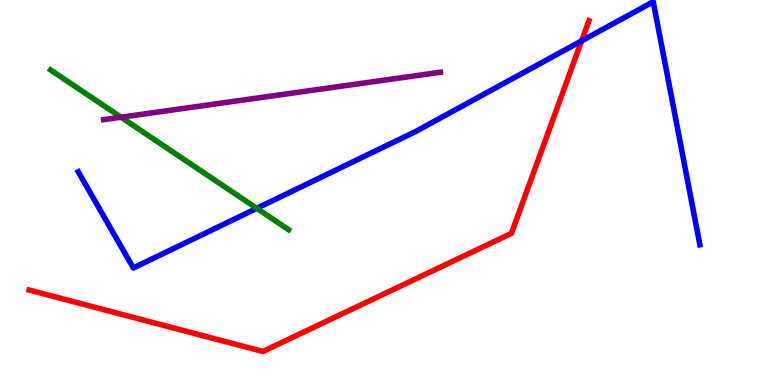[{'lines': ['blue', 'red'], 'intersections': [{'x': 7.5, 'y': 8.94}]}, {'lines': ['green', 'red'], 'intersections': []}, {'lines': ['purple', 'red'], 'intersections': []}, {'lines': ['blue', 'green'], 'intersections': [{'x': 3.31, 'y': 4.59}]}, {'lines': ['blue', 'purple'], 'intersections': []}, {'lines': ['green', 'purple'], 'intersections': [{'x': 1.56, 'y': 6.96}]}]